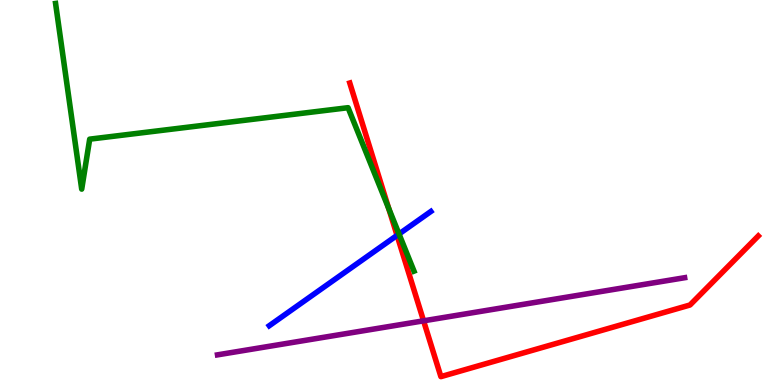[{'lines': ['blue', 'red'], 'intersections': [{'x': 5.12, 'y': 3.89}]}, {'lines': ['green', 'red'], 'intersections': [{'x': 5.02, 'y': 4.59}]}, {'lines': ['purple', 'red'], 'intersections': [{'x': 5.47, 'y': 1.67}]}, {'lines': ['blue', 'green'], 'intersections': [{'x': 5.15, 'y': 3.92}]}, {'lines': ['blue', 'purple'], 'intersections': []}, {'lines': ['green', 'purple'], 'intersections': []}]